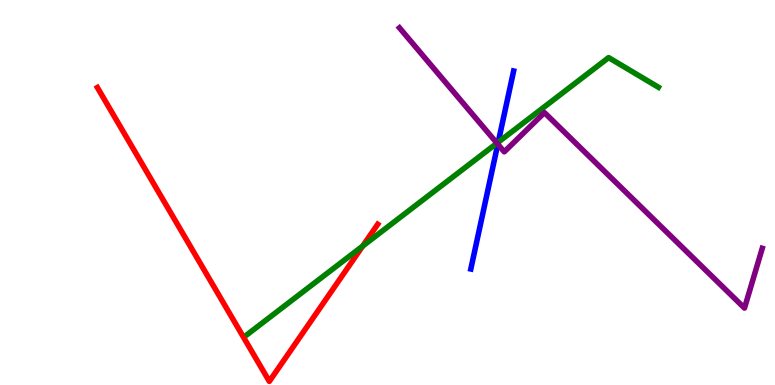[{'lines': ['blue', 'red'], 'intersections': []}, {'lines': ['green', 'red'], 'intersections': [{'x': 4.68, 'y': 3.61}]}, {'lines': ['purple', 'red'], 'intersections': []}, {'lines': ['blue', 'green'], 'intersections': [{'x': 6.43, 'y': 6.31}]}, {'lines': ['blue', 'purple'], 'intersections': [{'x': 6.42, 'y': 6.25}]}, {'lines': ['green', 'purple'], 'intersections': [{'x': 6.41, 'y': 6.28}]}]